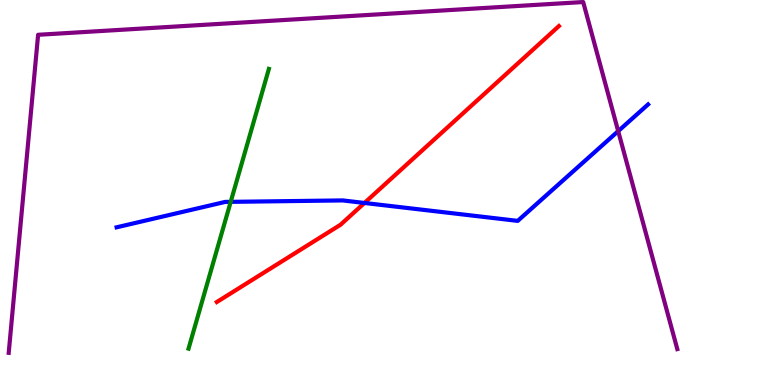[{'lines': ['blue', 'red'], 'intersections': [{'x': 4.7, 'y': 4.73}]}, {'lines': ['green', 'red'], 'intersections': []}, {'lines': ['purple', 'red'], 'intersections': []}, {'lines': ['blue', 'green'], 'intersections': [{'x': 2.98, 'y': 4.76}]}, {'lines': ['blue', 'purple'], 'intersections': [{'x': 7.98, 'y': 6.59}]}, {'lines': ['green', 'purple'], 'intersections': []}]